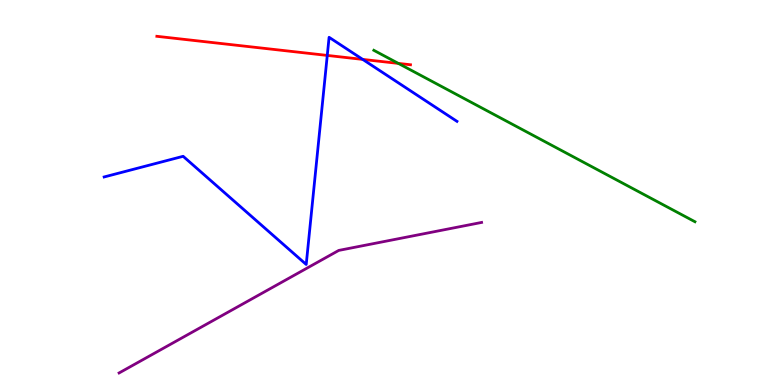[{'lines': ['blue', 'red'], 'intersections': [{'x': 4.22, 'y': 8.56}, {'x': 4.68, 'y': 8.46}]}, {'lines': ['green', 'red'], 'intersections': [{'x': 5.14, 'y': 8.35}]}, {'lines': ['purple', 'red'], 'intersections': []}, {'lines': ['blue', 'green'], 'intersections': []}, {'lines': ['blue', 'purple'], 'intersections': []}, {'lines': ['green', 'purple'], 'intersections': []}]